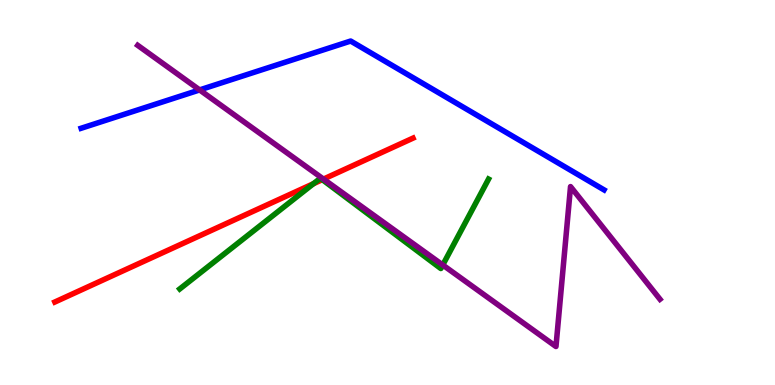[{'lines': ['blue', 'red'], 'intersections': []}, {'lines': ['green', 'red'], 'intersections': [{'x': 4.04, 'y': 5.23}, {'x': 4.16, 'y': 5.33}]}, {'lines': ['purple', 'red'], 'intersections': [{'x': 4.17, 'y': 5.35}]}, {'lines': ['blue', 'green'], 'intersections': []}, {'lines': ['blue', 'purple'], 'intersections': [{'x': 2.58, 'y': 7.66}]}, {'lines': ['green', 'purple'], 'intersections': [{'x': 5.71, 'y': 3.12}]}]